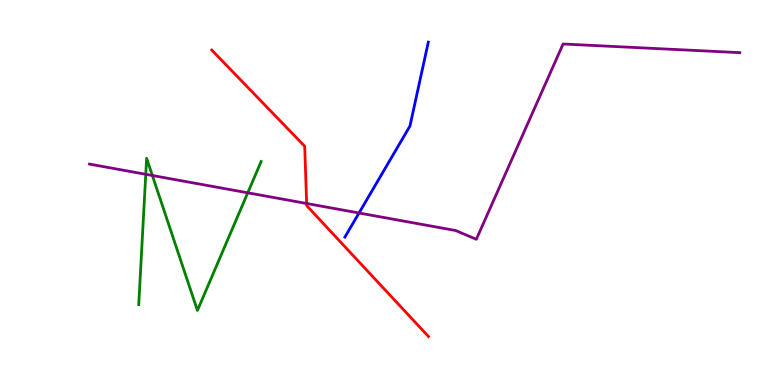[{'lines': ['blue', 'red'], 'intersections': []}, {'lines': ['green', 'red'], 'intersections': []}, {'lines': ['purple', 'red'], 'intersections': [{'x': 3.96, 'y': 4.71}]}, {'lines': ['blue', 'green'], 'intersections': []}, {'lines': ['blue', 'purple'], 'intersections': [{'x': 4.63, 'y': 4.47}]}, {'lines': ['green', 'purple'], 'intersections': [{'x': 1.88, 'y': 5.47}, {'x': 1.97, 'y': 5.44}, {'x': 3.2, 'y': 4.99}]}]